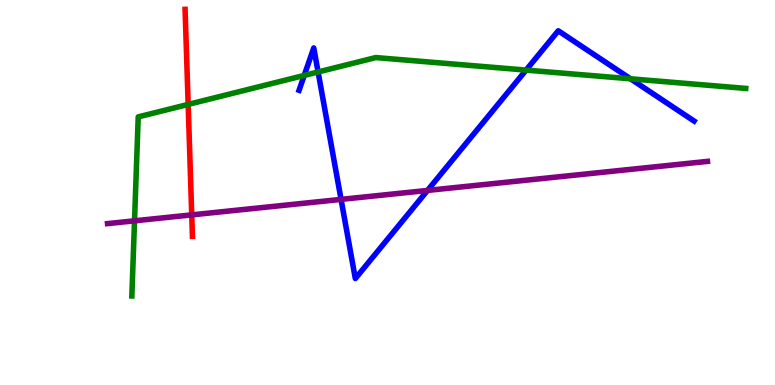[{'lines': ['blue', 'red'], 'intersections': []}, {'lines': ['green', 'red'], 'intersections': [{'x': 2.43, 'y': 7.29}]}, {'lines': ['purple', 'red'], 'intersections': [{'x': 2.47, 'y': 4.42}]}, {'lines': ['blue', 'green'], 'intersections': [{'x': 3.93, 'y': 8.04}, {'x': 4.1, 'y': 8.13}, {'x': 6.79, 'y': 8.18}, {'x': 8.14, 'y': 7.95}]}, {'lines': ['blue', 'purple'], 'intersections': [{'x': 4.4, 'y': 4.82}, {'x': 5.52, 'y': 5.05}]}, {'lines': ['green', 'purple'], 'intersections': [{'x': 1.74, 'y': 4.26}]}]